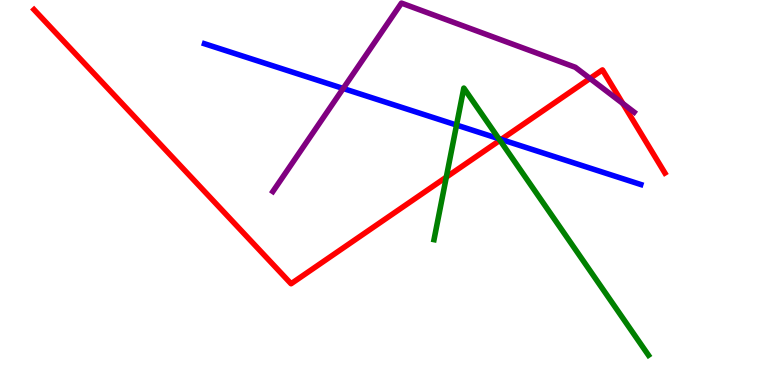[{'lines': ['blue', 'red'], 'intersections': [{'x': 6.47, 'y': 6.38}]}, {'lines': ['green', 'red'], 'intersections': [{'x': 5.76, 'y': 5.4}, {'x': 6.45, 'y': 6.36}]}, {'lines': ['purple', 'red'], 'intersections': [{'x': 7.61, 'y': 7.96}, {'x': 8.04, 'y': 7.31}]}, {'lines': ['blue', 'green'], 'intersections': [{'x': 5.89, 'y': 6.75}, {'x': 6.44, 'y': 6.4}]}, {'lines': ['blue', 'purple'], 'intersections': [{'x': 4.43, 'y': 7.7}]}, {'lines': ['green', 'purple'], 'intersections': []}]